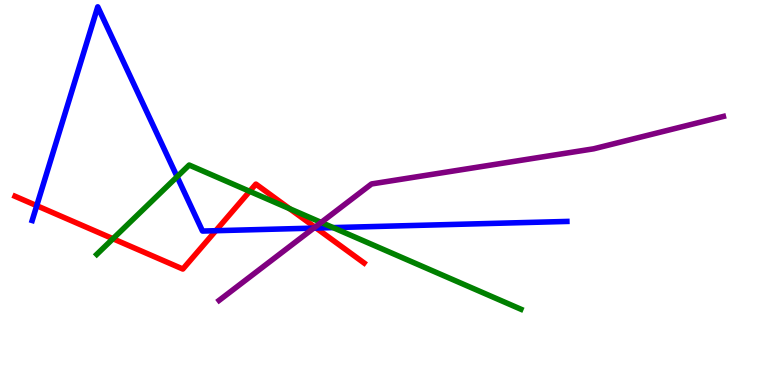[{'lines': ['blue', 'red'], 'intersections': [{'x': 0.474, 'y': 4.66}, {'x': 2.78, 'y': 4.01}, {'x': 4.08, 'y': 4.08}]}, {'lines': ['green', 'red'], 'intersections': [{'x': 1.46, 'y': 3.8}, {'x': 3.22, 'y': 5.03}, {'x': 3.74, 'y': 4.58}]}, {'lines': ['purple', 'red'], 'intersections': [{'x': 4.06, 'y': 4.1}]}, {'lines': ['blue', 'green'], 'intersections': [{'x': 2.29, 'y': 5.41}, {'x': 4.3, 'y': 4.09}]}, {'lines': ['blue', 'purple'], 'intersections': [{'x': 4.05, 'y': 4.07}]}, {'lines': ['green', 'purple'], 'intersections': [{'x': 4.14, 'y': 4.22}]}]